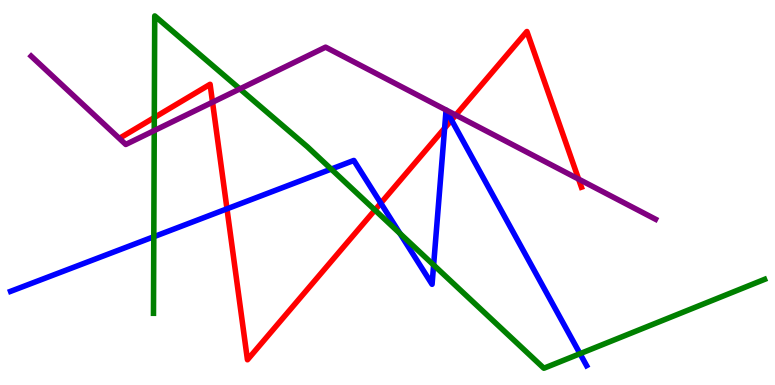[{'lines': ['blue', 'red'], 'intersections': [{'x': 2.93, 'y': 4.58}, {'x': 4.91, 'y': 4.72}, {'x': 5.74, 'y': 6.67}, {'x': 5.83, 'y': 6.88}]}, {'lines': ['green', 'red'], 'intersections': [{'x': 1.99, 'y': 6.95}, {'x': 4.84, 'y': 4.54}]}, {'lines': ['purple', 'red'], 'intersections': [{'x': 2.74, 'y': 7.35}, {'x': 5.88, 'y': 7.01}, {'x': 7.47, 'y': 5.35}]}, {'lines': ['blue', 'green'], 'intersections': [{'x': 1.98, 'y': 3.85}, {'x': 4.27, 'y': 5.61}, {'x': 5.16, 'y': 3.94}, {'x': 5.6, 'y': 3.12}, {'x': 7.48, 'y': 0.813}]}, {'lines': ['blue', 'purple'], 'intersections': []}, {'lines': ['green', 'purple'], 'intersections': [{'x': 1.99, 'y': 6.61}, {'x': 3.1, 'y': 7.69}]}]